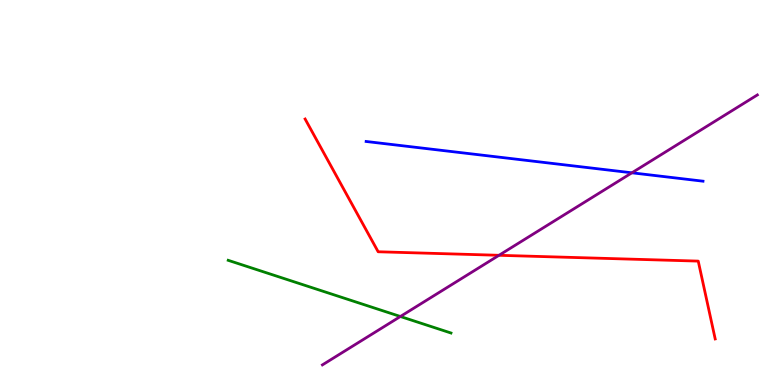[{'lines': ['blue', 'red'], 'intersections': []}, {'lines': ['green', 'red'], 'intersections': []}, {'lines': ['purple', 'red'], 'intersections': [{'x': 6.44, 'y': 3.37}]}, {'lines': ['blue', 'green'], 'intersections': []}, {'lines': ['blue', 'purple'], 'intersections': [{'x': 8.15, 'y': 5.51}]}, {'lines': ['green', 'purple'], 'intersections': [{'x': 5.17, 'y': 1.78}]}]